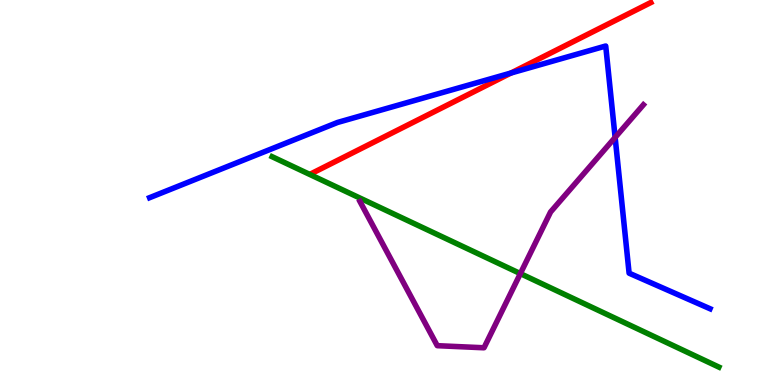[{'lines': ['blue', 'red'], 'intersections': [{'x': 6.59, 'y': 8.1}]}, {'lines': ['green', 'red'], 'intersections': []}, {'lines': ['purple', 'red'], 'intersections': []}, {'lines': ['blue', 'green'], 'intersections': []}, {'lines': ['blue', 'purple'], 'intersections': [{'x': 7.94, 'y': 6.43}]}, {'lines': ['green', 'purple'], 'intersections': [{'x': 6.71, 'y': 2.89}]}]